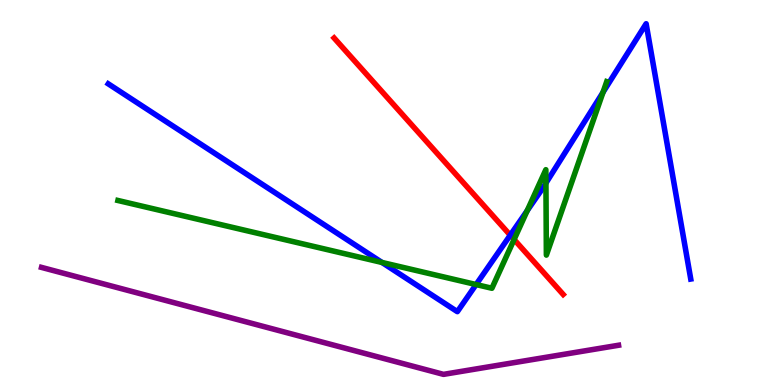[{'lines': ['blue', 'red'], 'intersections': [{'x': 6.58, 'y': 3.89}]}, {'lines': ['green', 'red'], 'intersections': [{'x': 6.63, 'y': 3.78}]}, {'lines': ['purple', 'red'], 'intersections': []}, {'lines': ['blue', 'green'], 'intersections': [{'x': 4.93, 'y': 3.18}, {'x': 6.14, 'y': 2.61}, {'x': 6.8, 'y': 4.53}, {'x': 7.04, 'y': 5.24}, {'x': 7.78, 'y': 7.6}]}, {'lines': ['blue', 'purple'], 'intersections': []}, {'lines': ['green', 'purple'], 'intersections': []}]